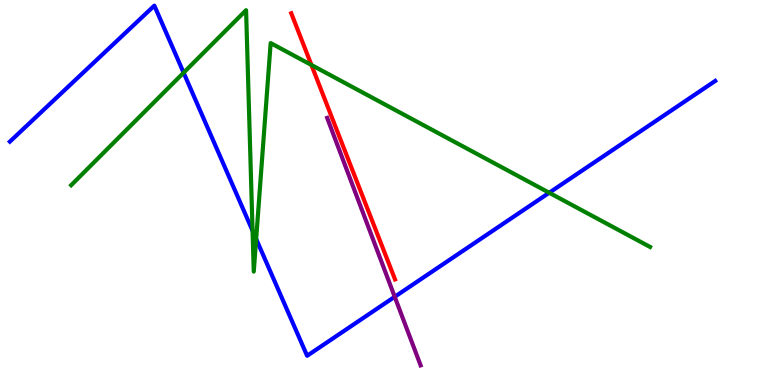[{'lines': ['blue', 'red'], 'intersections': []}, {'lines': ['green', 'red'], 'intersections': [{'x': 4.02, 'y': 8.31}]}, {'lines': ['purple', 'red'], 'intersections': []}, {'lines': ['blue', 'green'], 'intersections': [{'x': 2.37, 'y': 8.11}, {'x': 3.26, 'y': 4.01}, {'x': 3.31, 'y': 3.79}, {'x': 7.09, 'y': 4.99}]}, {'lines': ['blue', 'purple'], 'intersections': [{'x': 5.09, 'y': 2.29}]}, {'lines': ['green', 'purple'], 'intersections': []}]